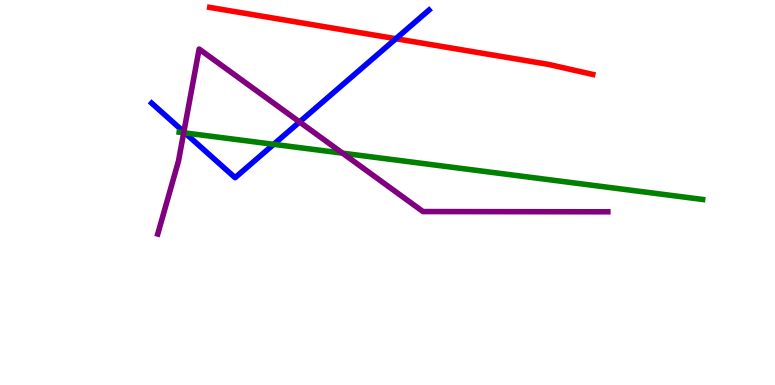[{'lines': ['blue', 'red'], 'intersections': [{'x': 5.11, 'y': 8.99}]}, {'lines': ['green', 'red'], 'intersections': []}, {'lines': ['purple', 'red'], 'intersections': []}, {'lines': ['blue', 'green'], 'intersections': [{'x': 2.39, 'y': 6.55}, {'x': 3.53, 'y': 6.25}]}, {'lines': ['blue', 'purple'], 'intersections': [{'x': 2.37, 'y': 6.57}, {'x': 3.87, 'y': 6.83}]}, {'lines': ['green', 'purple'], 'intersections': [{'x': 2.37, 'y': 6.55}, {'x': 4.42, 'y': 6.02}]}]